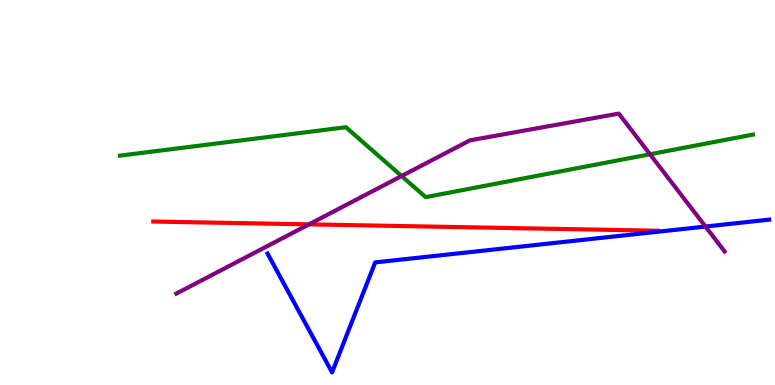[{'lines': ['blue', 'red'], 'intersections': []}, {'lines': ['green', 'red'], 'intersections': []}, {'lines': ['purple', 'red'], 'intersections': [{'x': 3.99, 'y': 4.17}]}, {'lines': ['blue', 'green'], 'intersections': []}, {'lines': ['blue', 'purple'], 'intersections': [{'x': 9.1, 'y': 4.12}]}, {'lines': ['green', 'purple'], 'intersections': [{'x': 5.18, 'y': 5.43}, {'x': 8.39, 'y': 5.99}]}]